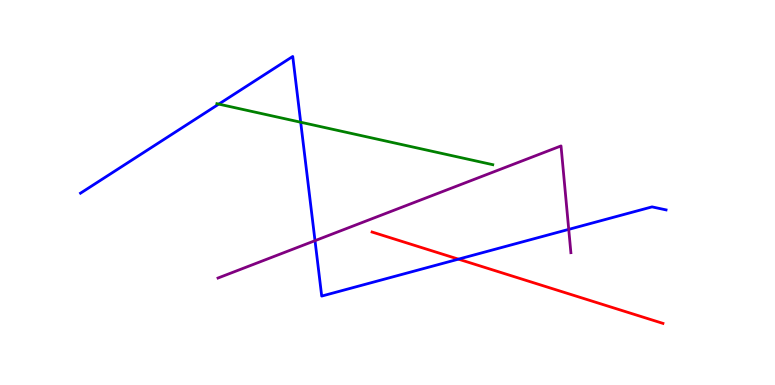[{'lines': ['blue', 'red'], 'intersections': [{'x': 5.92, 'y': 3.27}]}, {'lines': ['green', 'red'], 'intersections': []}, {'lines': ['purple', 'red'], 'intersections': []}, {'lines': ['blue', 'green'], 'intersections': [{'x': 2.82, 'y': 7.3}, {'x': 3.88, 'y': 6.83}]}, {'lines': ['blue', 'purple'], 'intersections': [{'x': 4.06, 'y': 3.75}, {'x': 7.34, 'y': 4.04}]}, {'lines': ['green', 'purple'], 'intersections': []}]